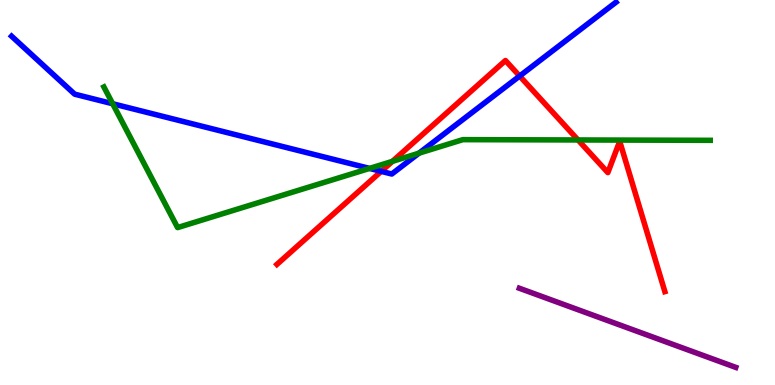[{'lines': ['blue', 'red'], 'intersections': [{'x': 4.92, 'y': 5.55}, {'x': 6.71, 'y': 8.02}]}, {'lines': ['green', 'red'], 'intersections': [{'x': 5.06, 'y': 5.81}, {'x': 7.46, 'y': 6.36}]}, {'lines': ['purple', 'red'], 'intersections': []}, {'lines': ['blue', 'green'], 'intersections': [{'x': 1.45, 'y': 7.31}, {'x': 4.77, 'y': 5.63}, {'x': 5.41, 'y': 6.02}]}, {'lines': ['blue', 'purple'], 'intersections': []}, {'lines': ['green', 'purple'], 'intersections': []}]